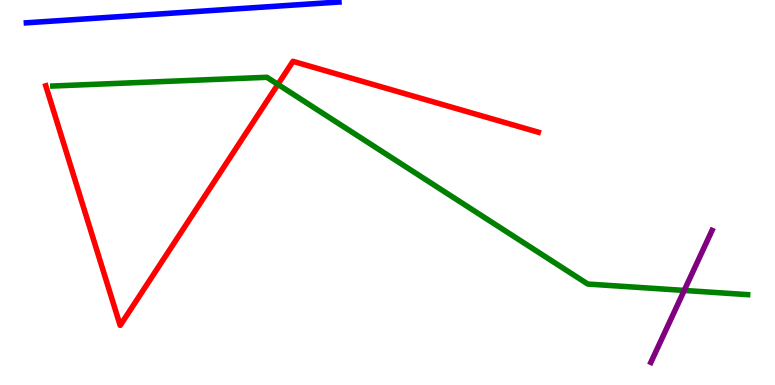[{'lines': ['blue', 'red'], 'intersections': []}, {'lines': ['green', 'red'], 'intersections': [{'x': 3.59, 'y': 7.81}]}, {'lines': ['purple', 'red'], 'intersections': []}, {'lines': ['blue', 'green'], 'intersections': []}, {'lines': ['blue', 'purple'], 'intersections': []}, {'lines': ['green', 'purple'], 'intersections': [{'x': 8.83, 'y': 2.46}]}]